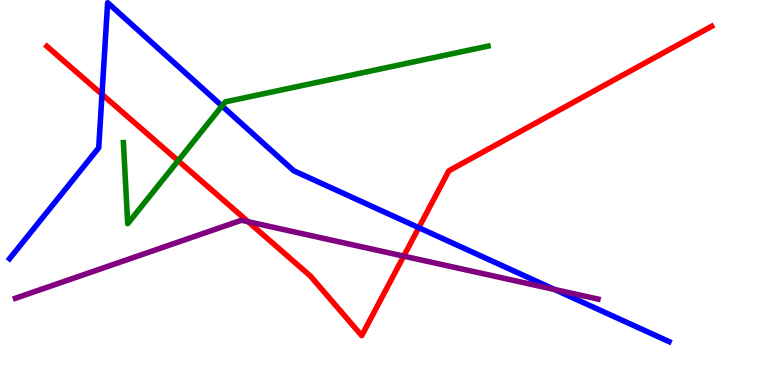[{'lines': ['blue', 'red'], 'intersections': [{'x': 1.32, 'y': 7.55}, {'x': 5.4, 'y': 4.09}]}, {'lines': ['green', 'red'], 'intersections': [{'x': 2.3, 'y': 5.83}]}, {'lines': ['purple', 'red'], 'intersections': [{'x': 3.2, 'y': 4.24}, {'x': 5.21, 'y': 3.35}]}, {'lines': ['blue', 'green'], 'intersections': [{'x': 2.86, 'y': 7.25}]}, {'lines': ['blue', 'purple'], 'intersections': [{'x': 7.16, 'y': 2.48}]}, {'lines': ['green', 'purple'], 'intersections': []}]